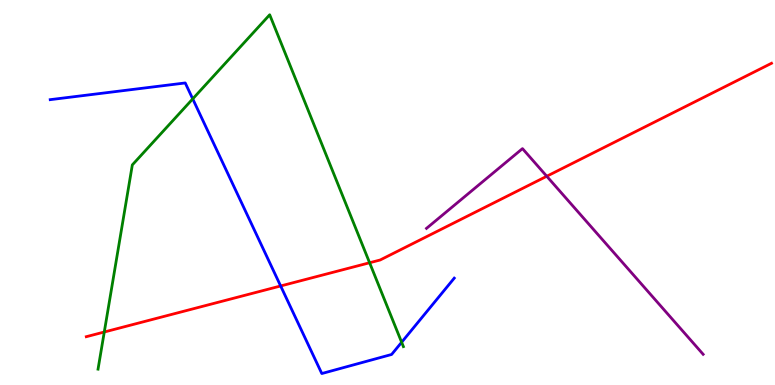[{'lines': ['blue', 'red'], 'intersections': [{'x': 3.62, 'y': 2.57}]}, {'lines': ['green', 'red'], 'intersections': [{'x': 1.35, 'y': 1.38}, {'x': 4.77, 'y': 3.18}]}, {'lines': ['purple', 'red'], 'intersections': [{'x': 7.05, 'y': 5.42}]}, {'lines': ['blue', 'green'], 'intersections': [{'x': 2.49, 'y': 7.43}, {'x': 5.18, 'y': 1.11}]}, {'lines': ['blue', 'purple'], 'intersections': []}, {'lines': ['green', 'purple'], 'intersections': []}]